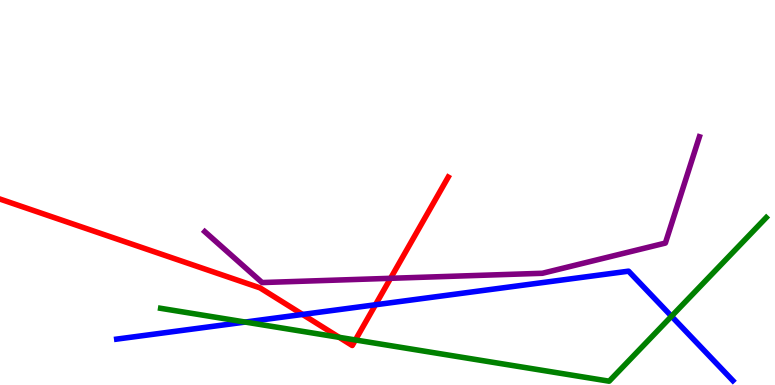[{'lines': ['blue', 'red'], 'intersections': [{'x': 3.9, 'y': 1.83}, {'x': 4.84, 'y': 2.08}]}, {'lines': ['green', 'red'], 'intersections': [{'x': 4.38, 'y': 1.24}, {'x': 4.59, 'y': 1.17}]}, {'lines': ['purple', 'red'], 'intersections': [{'x': 5.04, 'y': 2.77}]}, {'lines': ['blue', 'green'], 'intersections': [{'x': 3.16, 'y': 1.63}, {'x': 8.66, 'y': 1.79}]}, {'lines': ['blue', 'purple'], 'intersections': []}, {'lines': ['green', 'purple'], 'intersections': []}]